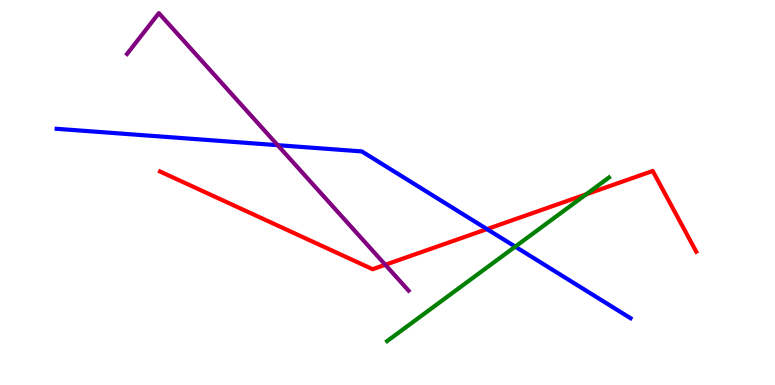[{'lines': ['blue', 'red'], 'intersections': [{'x': 6.28, 'y': 4.05}]}, {'lines': ['green', 'red'], 'intersections': [{'x': 7.56, 'y': 4.95}]}, {'lines': ['purple', 'red'], 'intersections': [{'x': 4.97, 'y': 3.12}]}, {'lines': ['blue', 'green'], 'intersections': [{'x': 6.65, 'y': 3.59}]}, {'lines': ['blue', 'purple'], 'intersections': [{'x': 3.58, 'y': 6.23}]}, {'lines': ['green', 'purple'], 'intersections': []}]